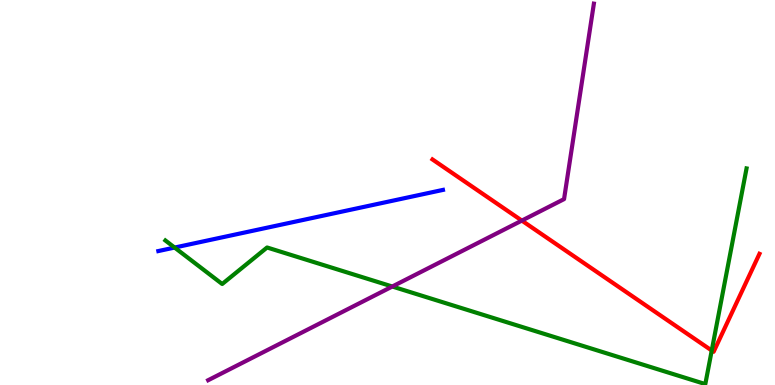[{'lines': ['blue', 'red'], 'intersections': []}, {'lines': ['green', 'red'], 'intersections': [{'x': 9.18, 'y': 0.895}]}, {'lines': ['purple', 'red'], 'intersections': [{'x': 6.73, 'y': 4.27}]}, {'lines': ['blue', 'green'], 'intersections': [{'x': 2.25, 'y': 3.57}]}, {'lines': ['blue', 'purple'], 'intersections': []}, {'lines': ['green', 'purple'], 'intersections': [{'x': 5.06, 'y': 2.56}]}]